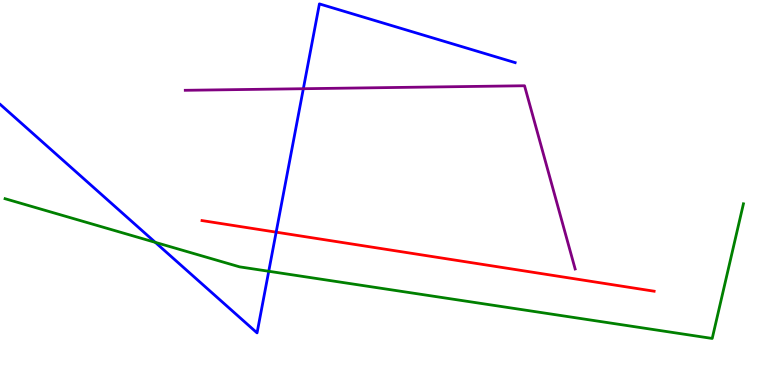[{'lines': ['blue', 'red'], 'intersections': [{'x': 3.56, 'y': 3.97}]}, {'lines': ['green', 'red'], 'intersections': []}, {'lines': ['purple', 'red'], 'intersections': []}, {'lines': ['blue', 'green'], 'intersections': [{'x': 2.0, 'y': 3.71}, {'x': 3.47, 'y': 2.95}]}, {'lines': ['blue', 'purple'], 'intersections': [{'x': 3.91, 'y': 7.7}]}, {'lines': ['green', 'purple'], 'intersections': []}]